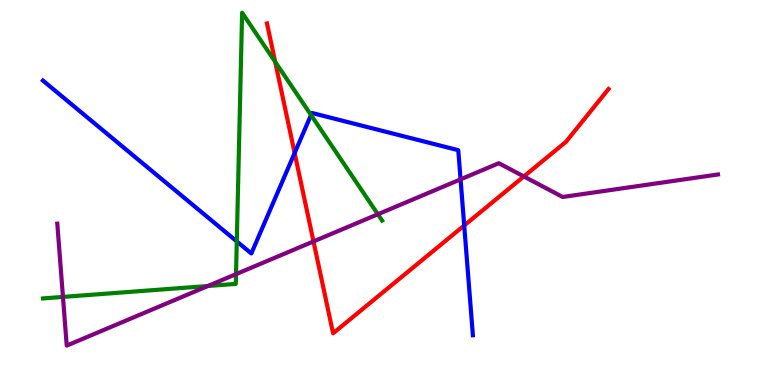[{'lines': ['blue', 'red'], 'intersections': [{'x': 3.8, 'y': 6.03}, {'x': 5.99, 'y': 4.14}]}, {'lines': ['green', 'red'], 'intersections': [{'x': 3.55, 'y': 8.39}]}, {'lines': ['purple', 'red'], 'intersections': [{'x': 4.05, 'y': 3.73}, {'x': 6.76, 'y': 5.42}]}, {'lines': ['blue', 'green'], 'intersections': [{'x': 3.06, 'y': 3.73}, {'x': 4.01, 'y': 7.01}]}, {'lines': ['blue', 'purple'], 'intersections': [{'x': 5.94, 'y': 5.34}]}, {'lines': ['green', 'purple'], 'intersections': [{'x': 0.812, 'y': 2.29}, {'x': 2.68, 'y': 2.57}, {'x': 3.05, 'y': 2.88}, {'x': 4.88, 'y': 4.43}]}]